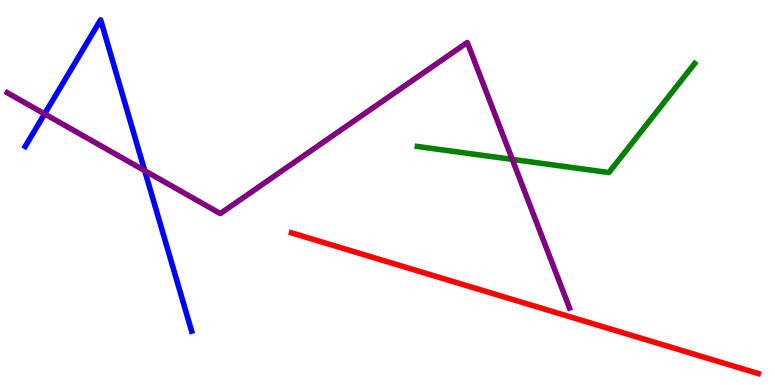[{'lines': ['blue', 'red'], 'intersections': []}, {'lines': ['green', 'red'], 'intersections': []}, {'lines': ['purple', 'red'], 'intersections': []}, {'lines': ['blue', 'green'], 'intersections': []}, {'lines': ['blue', 'purple'], 'intersections': [{'x': 0.575, 'y': 7.04}, {'x': 1.87, 'y': 5.57}]}, {'lines': ['green', 'purple'], 'intersections': [{'x': 6.61, 'y': 5.86}]}]